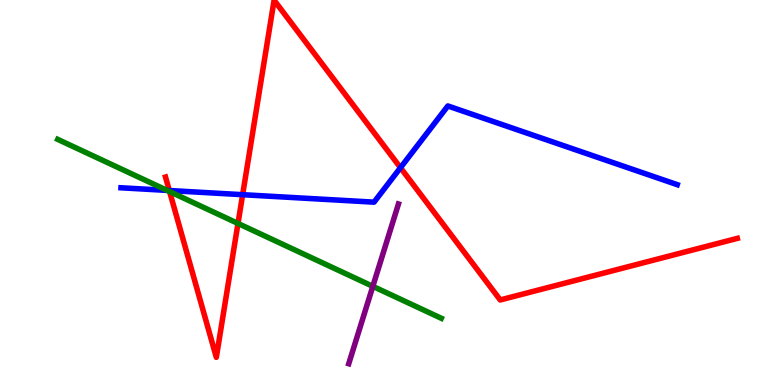[{'lines': ['blue', 'red'], 'intersections': [{'x': 2.18, 'y': 5.05}, {'x': 3.13, 'y': 4.94}, {'x': 5.17, 'y': 5.64}]}, {'lines': ['green', 'red'], 'intersections': [{'x': 2.19, 'y': 5.02}, {'x': 3.07, 'y': 4.2}]}, {'lines': ['purple', 'red'], 'intersections': []}, {'lines': ['blue', 'green'], 'intersections': [{'x': 2.16, 'y': 5.05}]}, {'lines': ['blue', 'purple'], 'intersections': []}, {'lines': ['green', 'purple'], 'intersections': [{'x': 4.81, 'y': 2.56}]}]